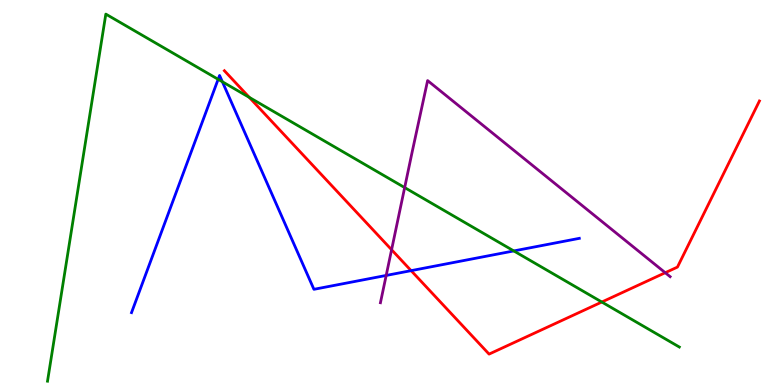[{'lines': ['blue', 'red'], 'intersections': [{'x': 5.3, 'y': 2.97}]}, {'lines': ['green', 'red'], 'intersections': [{'x': 3.22, 'y': 7.47}, {'x': 7.77, 'y': 2.16}]}, {'lines': ['purple', 'red'], 'intersections': [{'x': 5.05, 'y': 3.51}, {'x': 8.58, 'y': 2.92}]}, {'lines': ['blue', 'green'], 'intersections': [{'x': 2.81, 'y': 7.94}, {'x': 2.87, 'y': 7.88}, {'x': 6.63, 'y': 3.48}]}, {'lines': ['blue', 'purple'], 'intersections': [{'x': 4.98, 'y': 2.85}]}, {'lines': ['green', 'purple'], 'intersections': [{'x': 5.22, 'y': 5.13}]}]